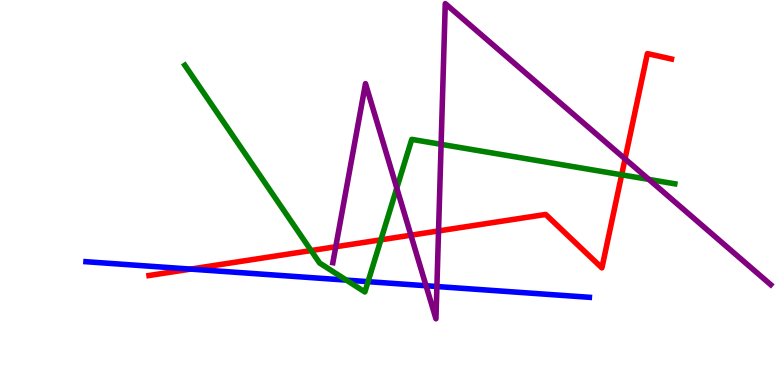[{'lines': ['blue', 'red'], 'intersections': [{'x': 2.46, 'y': 3.01}]}, {'lines': ['green', 'red'], 'intersections': [{'x': 4.01, 'y': 3.49}, {'x': 4.91, 'y': 3.77}, {'x': 8.02, 'y': 5.46}]}, {'lines': ['purple', 'red'], 'intersections': [{'x': 4.33, 'y': 3.59}, {'x': 5.3, 'y': 3.89}, {'x': 5.66, 'y': 4.0}, {'x': 8.07, 'y': 5.87}]}, {'lines': ['blue', 'green'], 'intersections': [{'x': 4.47, 'y': 2.72}, {'x': 4.75, 'y': 2.68}]}, {'lines': ['blue', 'purple'], 'intersections': [{'x': 5.5, 'y': 2.58}, {'x': 5.64, 'y': 2.56}]}, {'lines': ['green', 'purple'], 'intersections': [{'x': 5.12, 'y': 5.11}, {'x': 5.69, 'y': 6.25}, {'x': 8.37, 'y': 5.34}]}]